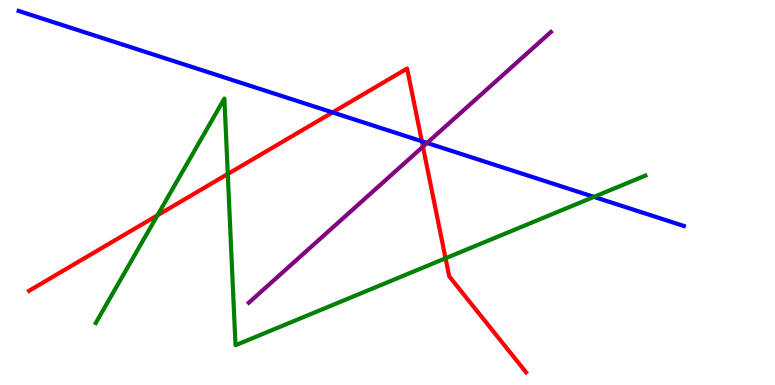[{'lines': ['blue', 'red'], 'intersections': [{'x': 4.29, 'y': 7.08}, {'x': 5.44, 'y': 6.33}]}, {'lines': ['green', 'red'], 'intersections': [{'x': 2.03, 'y': 4.41}, {'x': 2.94, 'y': 5.48}, {'x': 5.75, 'y': 3.29}]}, {'lines': ['purple', 'red'], 'intersections': [{'x': 5.46, 'y': 6.19}]}, {'lines': ['blue', 'green'], 'intersections': [{'x': 7.66, 'y': 4.89}]}, {'lines': ['blue', 'purple'], 'intersections': [{'x': 5.51, 'y': 6.29}]}, {'lines': ['green', 'purple'], 'intersections': []}]